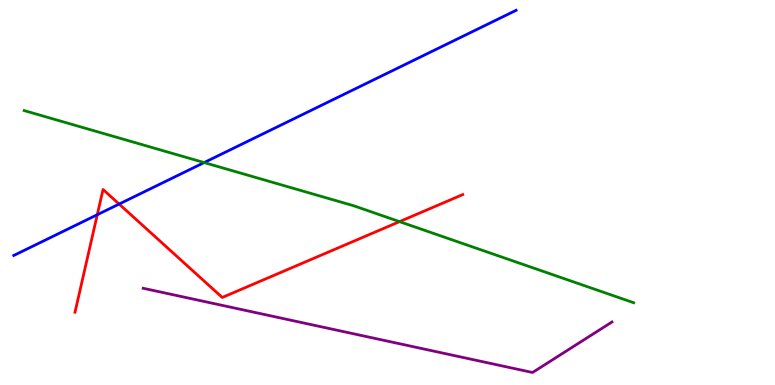[{'lines': ['blue', 'red'], 'intersections': [{'x': 1.26, 'y': 4.42}, {'x': 1.54, 'y': 4.7}]}, {'lines': ['green', 'red'], 'intersections': [{'x': 5.16, 'y': 4.24}]}, {'lines': ['purple', 'red'], 'intersections': []}, {'lines': ['blue', 'green'], 'intersections': [{'x': 2.63, 'y': 5.78}]}, {'lines': ['blue', 'purple'], 'intersections': []}, {'lines': ['green', 'purple'], 'intersections': []}]